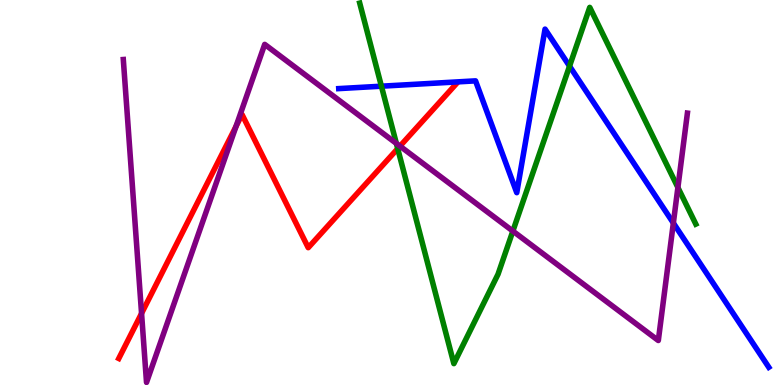[{'lines': ['blue', 'red'], 'intersections': []}, {'lines': ['green', 'red'], 'intersections': [{'x': 5.13, 'y': 6.14}]}, {'lines': ['purple', 'red'], 'intersections': [{'x': 1.83, 'y': 1.86}, {'x': 3.05, 'y': 6.72}, {'x': 5.16, 'y': 6.2}]}, {'lines': ['blue', 'green'], 'intersections': [{'x': 4.92, 'y': 7.76}, {'x': 7.35, 'y': 8.28}]}, {'lines': ['blue', 'purple'], 'intersections': [{'x': 8.69, 'y': 4.21}]}, {'lines': ['green', 'purple'], 'intersections': [{'x': 5.11, 'y': 6.27}, {'x': 6.62, 'y': 4.0}, {'x': 8.75, 'y': 5.13}]}]